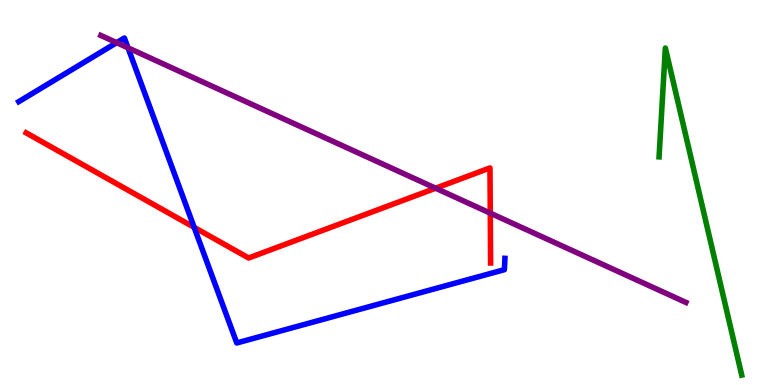[{'lines': ['blue', 'red'], 'intersections': [{'x': 2.51, 'y': 4.09}]}, {'lines': ['green', 'red'], 'intersections': []}, {'lines': ['purple', 'red'], 'intersections': [{'x': 5.62, 'y': 5.11}, {'x': 6.33, 'y': 4.46}]}, {'lines': ['blue', 'green'], 'intersections': []}, {'lines': ['blue', 'purple'], 'intersections': [{'x': 1.51, 'y': 8.89}, {'x': 1.65, 'y': 8.76}]}, {'lines': ['green', 'purple'], 'intersections': []}]